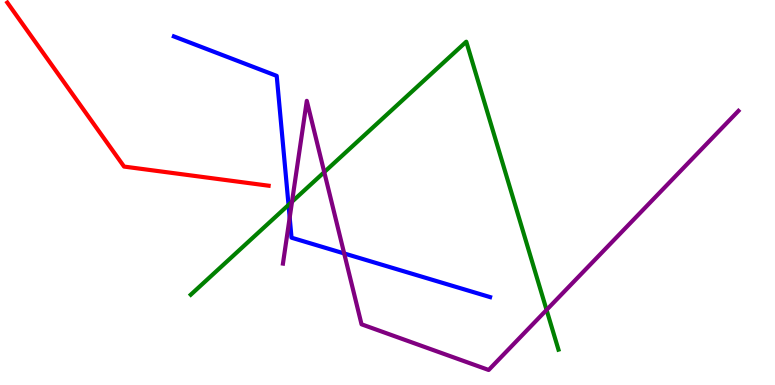[{'lines': ['blue', 'red'], 'intersections': []}, {'lines': ['green', 'red'], 'intersections': []}, {'lines': ['purple', 'red'], 'intersections': []}, {'lines': ['blue', 'green'], 'intersections': [{'x': 3.72, 'y': 4.68}]}, {'lines': ['blue', 'purple'], 'intersections': [{'x': 3.74, 'y': 4.35}, {'x': 4.44, 'y': 3.42}]}, {'lines': ['green', 'purple'], 'intersections': [{'x': 3.77, 'y': 4.76}, {'x': 4.18, 'y': 5.53}, {'x': 7.05, 'y': 1.95}]}]